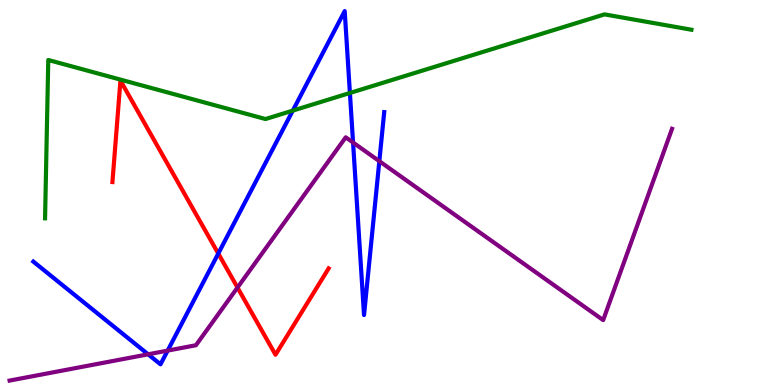[{'lines': ['blue', 'red'], 'intersections': [{'x': 2.82, 'y': 3.41}]}, {'lines': ['green', 'red'], 'intersections': []}, {'lines': ['purple', 'red'], 'intersections': [{'x': 3.06, 'y': 2.53}]}, {'lines': ['blue', 'green'], 'intersections': [{'x': 3.78, 'y': 7.13}, {'x': 4.51, 'y': 7.58}]}, {'lines': ['blue', 'purple'], 'intersections': [{'x': 1.91, 'y': 0.797}, {'x': 2.16, 'y': 0.893}, {'x': 4.56, 'y': 6.3}, {'x': 4.89, 'y': 5.81}]}, {'lines': ['green', 'purple'], 'intersections': []}]